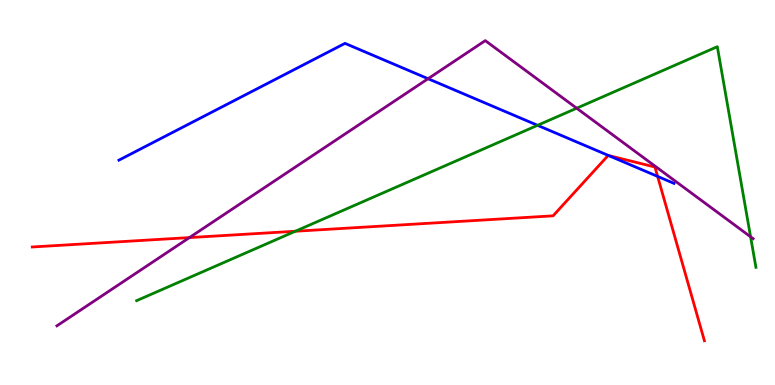[{'lines': ['blue', 'red'], 'intersections': [{'x': 7.85, 'y': 5.96}, {'x': 8.49, 'y': 5.42}]}, {'lines': ['green', 'red'], 'intersections': [{'x': 3.81, 'y': 3.99}]}, {'lines': ['purple', 'red'], 'intersections': [{'x': 2.44, 'y': 3.83}]}, {'lines': ['blue', 'green'], 'intersections': [{'x': 6.94, 'y': 6.75}]}, {'lines': ['blue', 'purple'], 'intersections': [{'x': 5.52, 'y': 7.96}]}, {'lines': ['green', 'purple'], 'intersections': [{'x': 7.44, 'y': 7.19}, {'x': 9.68, 'y': 3.85}]}]